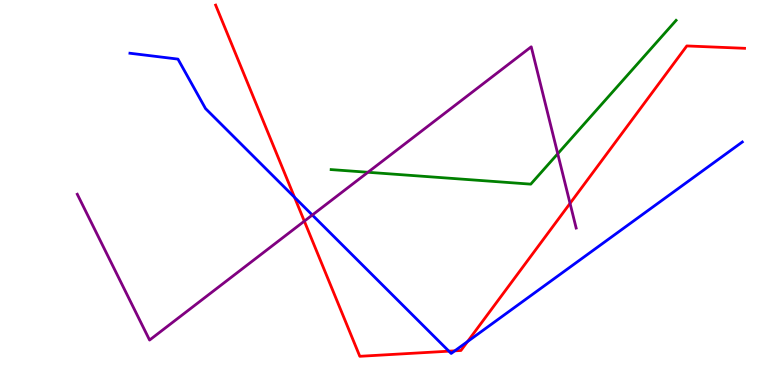[{'lines': ['blue', 'red'], 'intersections': [{'x': 3.8, 'y': 4.88}, {'x': 5.79, 'y': 0.879}, {'x': 5.87, 'y': 0.887}, {'x': 6.03, 'y': 1.13}]}, {'lines': ['green', 'red'], 'intersections': []}, {'lines': ['purple', 'red'], 'intersections': [{'x': 3.93, 'y': 4.26}, {'x': 7.36, 'y': 4.72}]}, {'lines': ['blue', 'green'], 'intersections': []}, {'lines': ['blue', 'purple'], 'intersections': [{'x': 4.03, 'y': 4.42}]}, {'lines': ['green', 'purple'], 'intersections': [{'x': 4.75, 'y': 5.53}, {'x': 7.2, 'y': 6.01}]}]